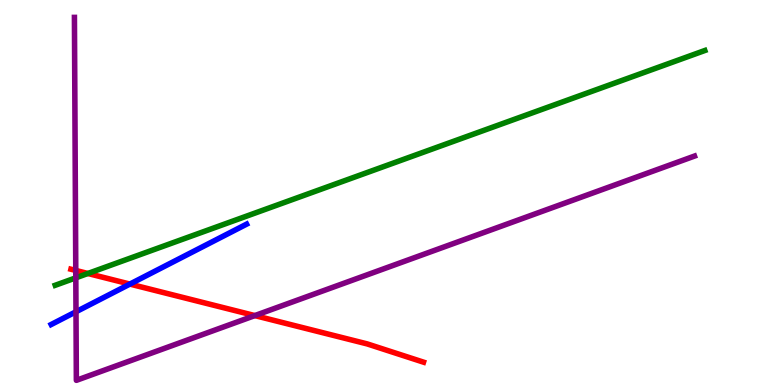[{'lines': ['blue', 'red'], 'intersections': [{'x': 1.68, 'y': 2.62}]}, {'lines': ['green', 'red'], 'intersections': [{'x': 1.13, 'y': 2.9}]}, {'lines': ['purple', 'red'], 'intersections': [{'x': 0.978, 'y': 2.98}, {'x': 3.29, 'y': 1.8}]}, {'lines': ['blue', 'green'], 'intersections': []}, {'lines': ['blue', 'purple'], 'intersections': [{'x': 0.981, 'y': 1.9}]}, {'lines': ['green', 'purple'], 'intersections': [{'x': 0.978, 'y': 2.78}]}]